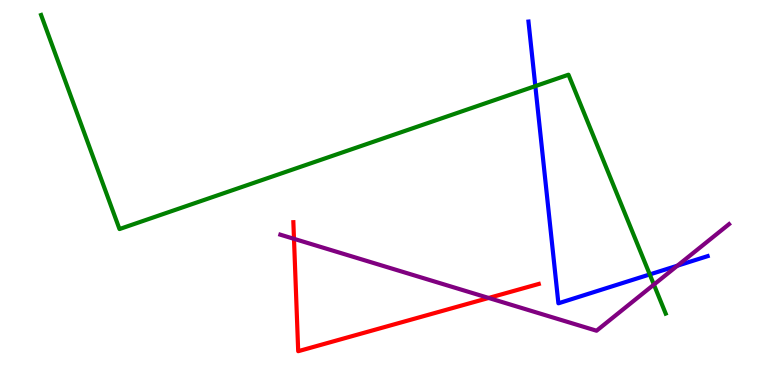[{'lines': ['blue', 'red'], 'intersections': []}, {'lines': ['green', 'red'], 'intersections': []}, {'lines': ['purple', 'red'], 'intersections': [{'x': 3.79, 'y': 3.8}, {'x': 6.31, 'y': 2.26}]}, {'lines': ['blue', 'green'], 'intersections': [{'x': 6.91, 'y': 7.76}, {'x': 8.38, 'y': 2.87}]}, {'lines': ['blue', 'purple'], 'intersections': [{'x': 8.74, 'y': 3.1}]}, {'lines': ['green', 'purple'], 'intersections': [{'x': 8.44, 'y': 2.61}]}]